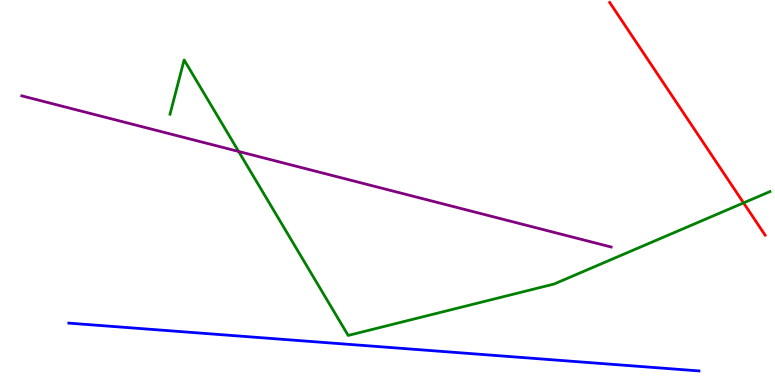[{'lines': ['blue', 'red'], 'intersections': []}, {'lines': ['green', 'red'], 'intersections': [{'x': 9.59, 'y': 4.73}]}, {'lines': ['purple', 'red'], 'intersections': []}, {'lines': ['blue', 'green'], 'intersections': []}, {'lines': ['blue', 'purple'], 'intersections': []}, {'lines': ['green', 'purple'], 'intersections': [{'x': 3.08, 'y': 6.07}]}]